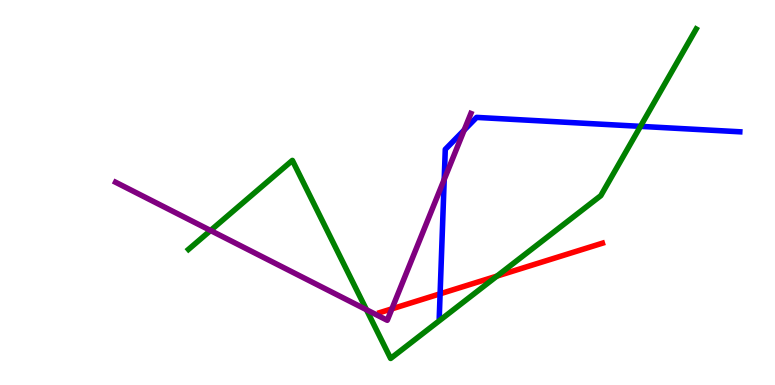[{'lines': ['blue', 'red'], 'intersections': [{'x': 5.68, 'y': 2.37}]}, {'lines': ['green', 'red'], 'intersections': [{'x': 6.41, 'y': 2.83}]}, {'lines': ['purple', 'red'], 'intersections': [{'x': 5.06, 'y': 1.98}]}, {'lines': ['blue', 'green'], 'intersections': [{'x': 8.26, 'y': 6.72}]}, {'lines': ['blue', 'purple'], 'intersections': [{'x': 5.73, 'y': 5.34}, {'x': 5.99, 'y': 6.62}]}, {'lines': ['green', 'purple'], 'intersections': [{'x': 2.72, 'y': 4.01}, {'x': 4.73, 'y': 1.96}]}]